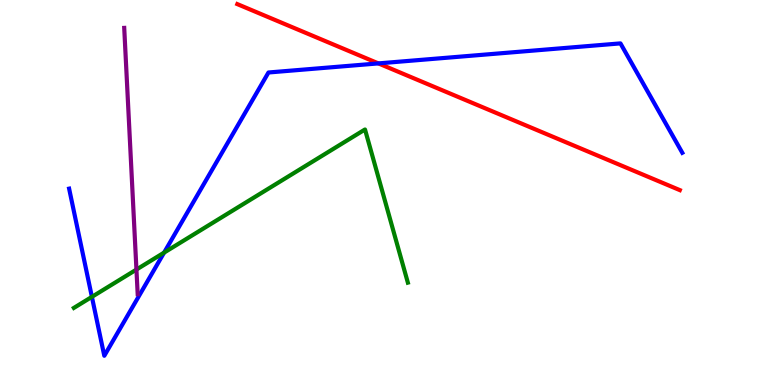[{'lines': ['blue', 'red'], 'intersections': [{'x': 4.88, 'y': 8.35}]}, {'lines': ['green', 'red'], 'intersections': []}, {'lines': ['purple', 'red'], 'intersections': []}, {'lines': ['blue', 'green'], 'intersections': [{'x': 1.19, 'y': 2.29}, {'x': 2.12, 'y': 3.44}]}, {'lines': ['blue', 'purple'], 'intersections': []}, {'lines': ['green', 'purple'], 'intersections': [{'x': 1.76, 'y': 3.0}]}]